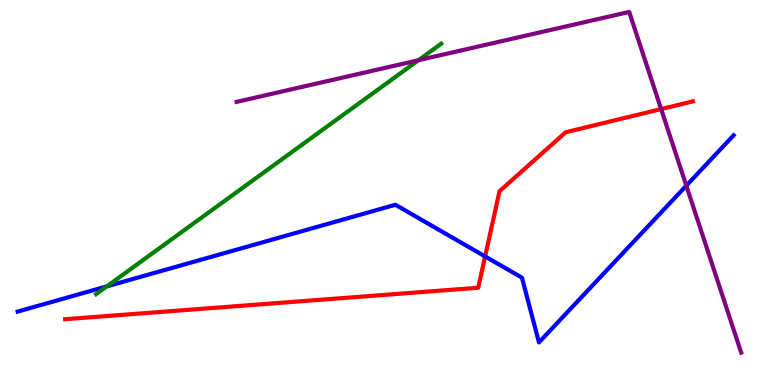[{'lines': ['blue', 'red'], 'intersections': [{'x': 6.26, 'y': 3.34}]}, {'lines': ['green', 'red'], 'intersections': []}, {'lines': ['purple', 'red'], 'intersections': [{'x': 8.53, 'y': 7.17}]}, {'lines': ['blue', 'green'], 'intersections': [{'x': 1.38, 'y': 2.56}]}, {'lines': ['blue', 'purple'], 'intersections': [{'x': 8.86, 'y': 5.18}]}, {'lines': ['green', 'purple'], 'intersections': [{'x': 5.4, 'y': 8.44}]}]